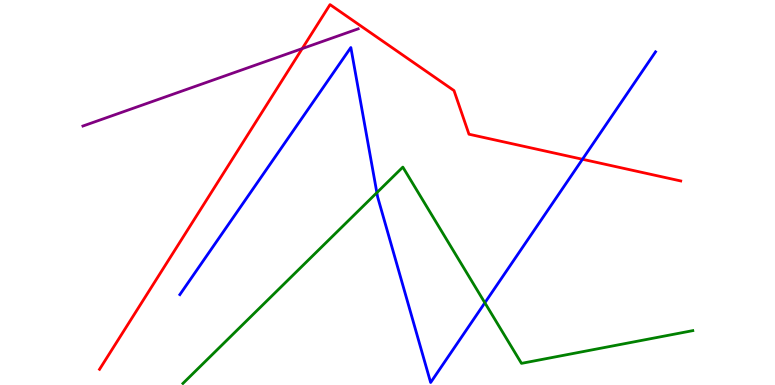[{'lines': ['blue', 'red'], 'intersections': [{'x': 7.52, 'y': 5.86}]}, {'lines': ['green', 'red'], 'intersections': []}, {'lines': ['purple', 'red'], 'intersections': [{'x': 3.9, 'y': 8.74}]}, {'lines': ['blue', 'green'], 'intersections': [{'x': 4.86, 'y': 5.0}, {'x': 6.26, 'y': 2.14}]}, {'lines': ['blue', 'purple'], 'intersections': []}, {'lines': ['green', 'purple'], 'intersections': []}]